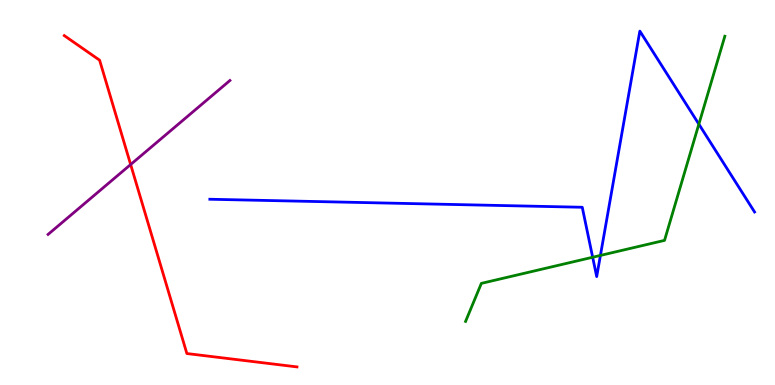[{'lines': ['blue', 'red'], 'intersections': []}, {'lines': ['green', 'red'], 'intersections': []}, {'lines': ['purple', 'red'], 'intersections': [{'x': 1.69, 'y': 5.73}]}, {'lines': ['blue', 'green'], 'intersections': [{'x': 7.65, 'y': 3.32}, {'x': 7.75, 'y': 3.37}, {'x': 9.02, 'y': 6.78}]}, {'lines': ['blue', 'purple'], 'intersections': []}, {'lines': ['green', 'purple'], 'intersections': []}]